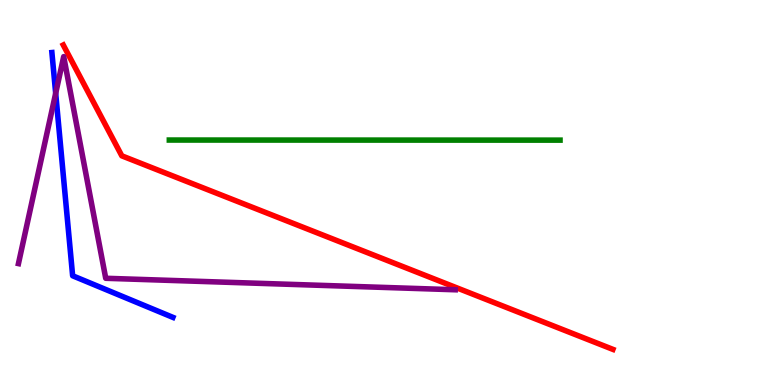[{'lines': ['blue', 'red'], 'intersections': []}, {'lines': ['green', 'red'], 'intersections': []}, {'lines': ['purple', 'red'], 'intersections': []}, {'lines': ['blue', 'green'], 'intersections': []}, {'lines': ['blue', 'purple'], 'intersections': [{'x': 0.718, 'y': 7.58}]}, {'lines': ['green', 'purple'], 'intersections': []}]